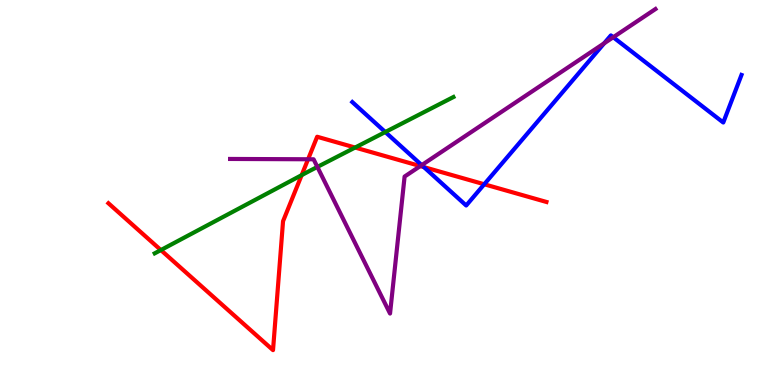[{'lines': ['blue', 'red'], 'intersections': [{'x': 5.47, 'y': 5.66}, {'x': 6.25, 'y': 5.21}]}, {'lines': ['green', 'red'], 'intersections': [{'x': 2.08, 'y': 3.5}, {'x': 3.89, 'y': 5.45}, {'x': 4.58, 'y': 6.17}]}, {'lines': ['purple', 'red'], 'intersections': [{'x': 3.98, 'y': 5.86}, {'x': 5.42, 'y': 5.69}]}, {'lines': ['blue', 'green'], 'intersections': [{'x': 4.97, 'y': 6.57}]}, {'lines': ['blue', 'purple'], 'intersections': [{'x': 5.44, 'y': 5.71}, {'x': 7.8, 'y': 8.88}, {'x': 7.91, 'y': 9.03}]}, {'lines': ['green', 'purple'], 'intersections': [{'x': 4.1, 'y': 5.66}]}]